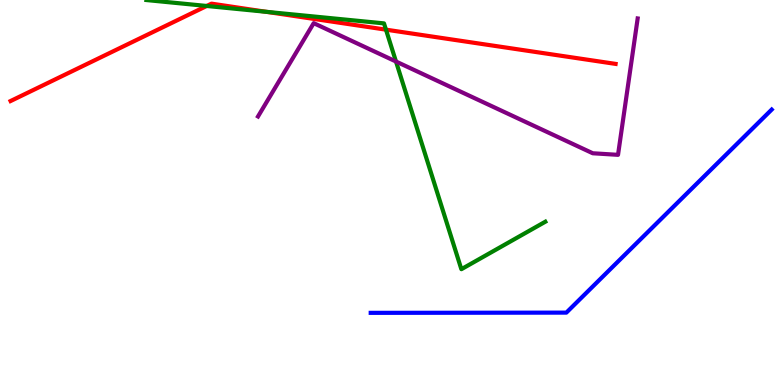[{'lines': ['blue', 'red'], 'intersections': []}, {'lines': ['green', 'red'], 'intersections': [{'x': 2.67, 'y': 9.85}, {'x': 3.44, 'y': 9.69}, {'x': 4.98, 'y': 9.23}]}, {'lines': ['purple', 'red'], 'intersections': []}, {'lines': ['blue', 'green'], 'intersections': []}, {'lines': ['blue', 'purple'], 'intersections': []}, {'lines': ['green', 'purple'], 'intersections': [{'x': 5.11, 'y': 8.4}]}]